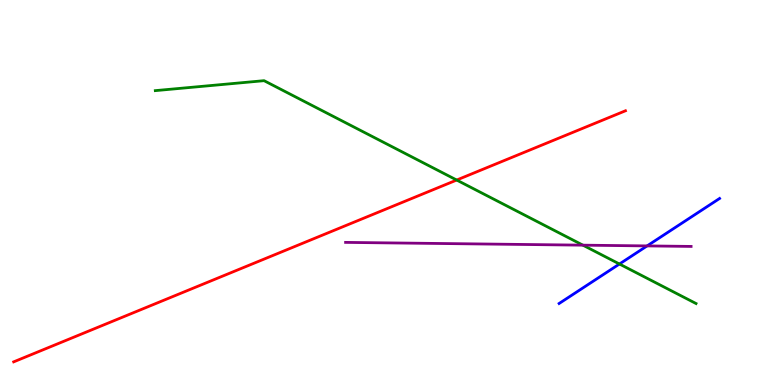[{'lines': ['blue', 'red'], 'intersections': []}, {'lines': ['green', 'red'], 'intersections': [{'x': 5.89, 'y': 5.32}]}, {'lines': ['purple', 'red'], 'intersections': []}, {'lines': ['blue', 'green'], 'intersections': [{'x': 7.99, 'y': 3.14}]}, {'lines': ['blue', 'purple'], 'intersections': [{'x': 8.35, 'y': 3.61}]}, {'lines': ['green', 'purple'], 'intersections': [{'x': 7.52, 'y': 3.63}]}]